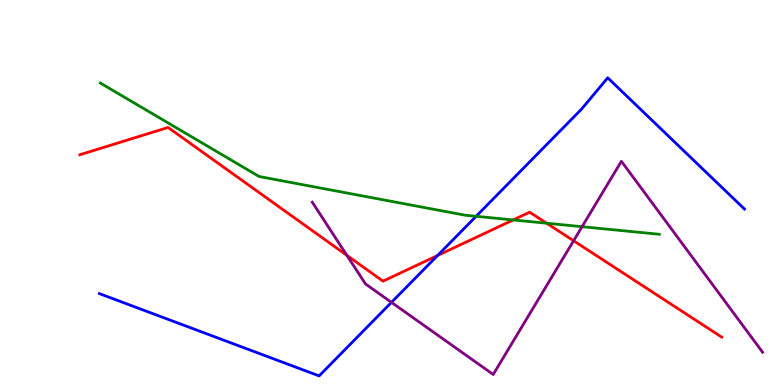[{'lines': ['blue', 'red'], 'intersections': [{'x': 5.65, 'y': 3.36}]}, {'lines': ['green', 'red'], 'intersections': [{'x': 6.62, 'y': 4.29}, {'x': 7.05, 'y': 4.2}]}, {'lines': ['purple', 'red'], 'intersections': [{'x': 4.48, 'y': 3.37}, {'x': 7.4, 'y': 3.75}]}, {'lines': ['blue', 'green'], 'intersections': [{'x': 6.14, 'y': 4.38}]}, {'lines': ['blue', 'purple'], 'intersections': [{'x': 5.05, 'y': 2.15}]}, {'lines': ['green', 'purple'], 'intersections': [{'x': 7.51, 'y': 4.11}]}]